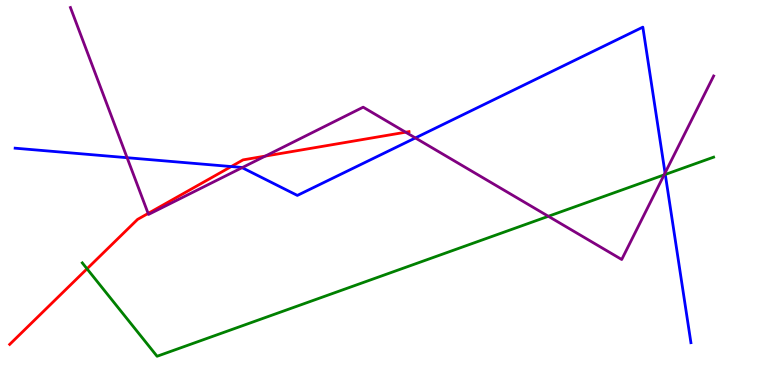[{'lines': ['blue', 'red'], 'intersections': [{'x': 2.98, 'y': 5.67}]}, {'lines': ['green', 'red'], 'intersections': [{'x': 1.12, 'y': 3.02}]}, {'lines': ['purple', 'red'], 'intersections': [{'x': 1.91, 'y': 4.46}, {'x': 3.42, 'y': 5.95}, {'x': 5.23, 'y': 6.57}]}, {'lines': ['blue', 'green'], 'intersections': [{'x': 8.58, 'y': 5.47}]}, {'lines': ['blue', 'purple'], 'intersections': [{'x': 1.64, 'y': 5.9}, {'x': 3.12, 'y': 5.65}, {'x': 5.36, 'y': 6.42}, {'x': 8.58, 'y': 5.51}]}, {'lines': ['green', 'purple'], 'intersections': [{'x': 7.08, 'y': 4.38}, {'x': 8.57, 'y': 5.46}]}]